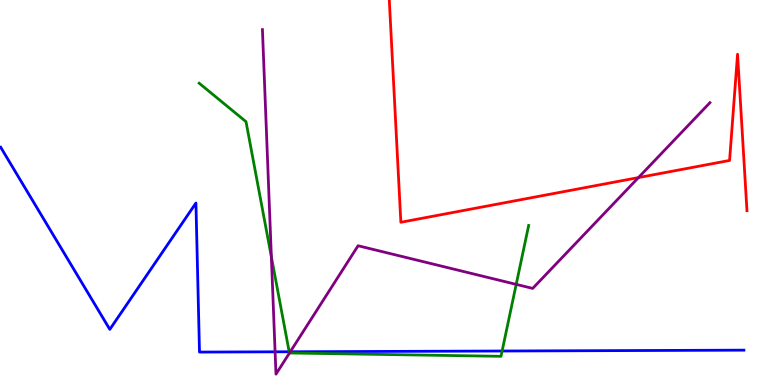[{'lines': ['blue', 'red'], 'intersections': []}, {'lines': ['green', 'red'], 'intersections': []}, {'lines': ['purple', 'red'], 'intersections': [{'x': 8.24, 'y': 5.39}]}, {'lines': ['blue', 'green'], 'intersections': [{'x': 3.73, 'y': 0.863}, {'x': 6.48, 'y': 0.883}]}, {'lines': ['blue', 'purple'], 'intersections': [{'x': 3.55, 'y': 0.862}, {'x': 3.75, 'y': 0.863}]}, {'lines': ['green', 'purple'], 'intersections': [{'x': 3.5, 'y': 3.33}, {'x': 3.74, 'y': 0.831}, {'x': 6.66, 'y': 2.61}]}]